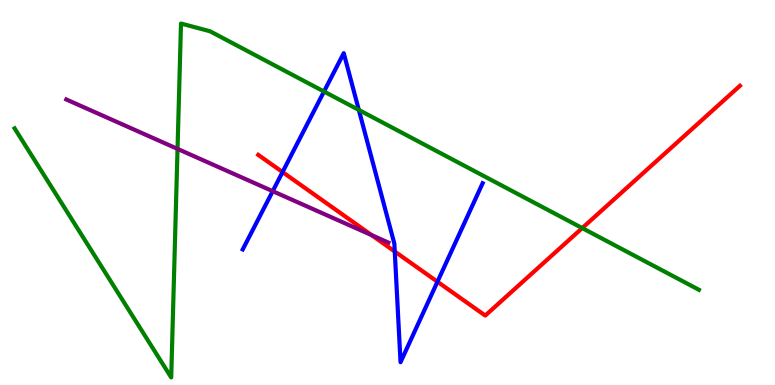[{'lines': ['blue', 'red'], 'intersections': [{'x': 3.65, 'y': 5.53}, {'x': 5.09, 'y': 3.47}, {'x': 5.64, 'y': 2.68}]}, {'lines': ['green', 'red'], 'intersections': [{'x': 7.51, 'y': 4.08}]}, {'lines': ['purple', 'red'], 'intersections': [{'x': 4.79, 'y': 3.89}]}, {'lines': ['blue', 'green'], 'intersections': [{'x': 4.18, 'y': 7.62}, {'x': 4.63, 'y': 7.14}]}, {'lines': ['blue', 'purple'], 'intersections': [{'x': 3.52, 'y': 5.03}]}, {'lines': ['green', 'purple'], 'intersections': [{'x': 2.29, 'y': 6.13}]}]